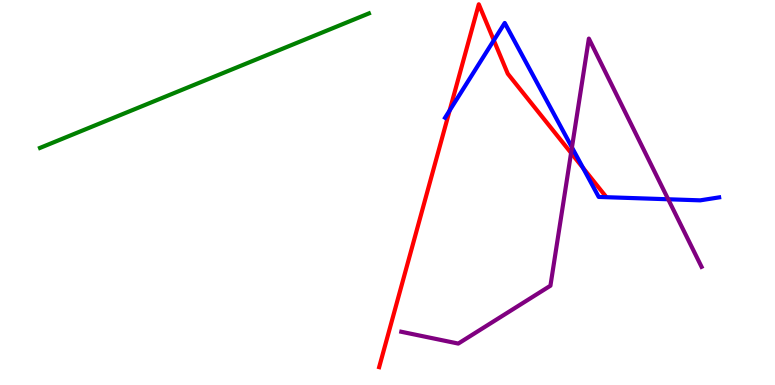[{'lines': ['blue', 'red'], 'intersections': [{'x': 5.8, 'y': 7.13}, {'x': 6.37, 'y': 8.95}, {'x': 7.52, 'y': 5.64}]}, {'lines': ['green', 'red'], 'intersections': []}, {'lines': ['purple', 'red'], 'intersections': [{'x': 7.37, 'y': 6.03}]}, {'lines': ['blue', 'green'], 'intersections': []}, {'lines': ['blue', 'purple'], 'intersections': [{'x': 7.38, 'y': 6.17}, {'x': 8.62, 'y': 4.82}]}, {'lines': ['green', 'purple'], 'intersections': []}]